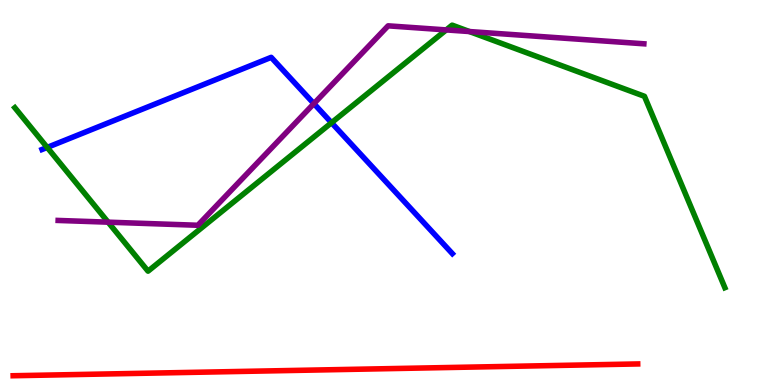[{'lines': ['blue', 'red'], 'intersections': []}, {'lines': ['green', 'red'], 'intersections': []}, {'lines': ['purple', 'red'], 'intersections': []}, {'lines': ['blue', 'green'], 'intersections': [{'x': 0.609, 'y': 6.17}, {'x': 4.28, 'y': 6.81}]}, {'lines': ['blue', 'purple'], 'intersections': [{'x': 4.05, 'y': 7.31}]}, {'lines': ['green', 'purple'], 'intersections': [{'x': 1.39, 'y': 4.23}, {'x': 5.76, 'y': 9.22}, {'x': 6.06, 'y': 9.18}]}]